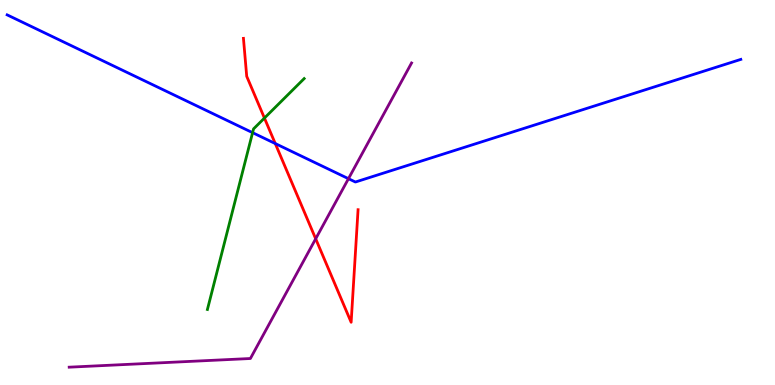[{'lines': ['blue', 'red'], 'intersections': [{'x': 3.55, 'y': 6.27}]}, {'lines': ['green', 'red'], 'intersections': [{'x': 3.41, 'y': 6.93}]}, {'lines': ['purple', 'red'], 'intersections': [{'x': 4.07, 'y': 3.8}]}, {'lines': ['blue', 'green'], 'intersections': [{'x': 3.26, 'y': 6.55}]}, {'lines': ['blue', 'purple'], 'intersections': [{'x': 4.5, 'y': 5.36}]}, {'lines': ['green', 'purple'], 'intersections': []}]